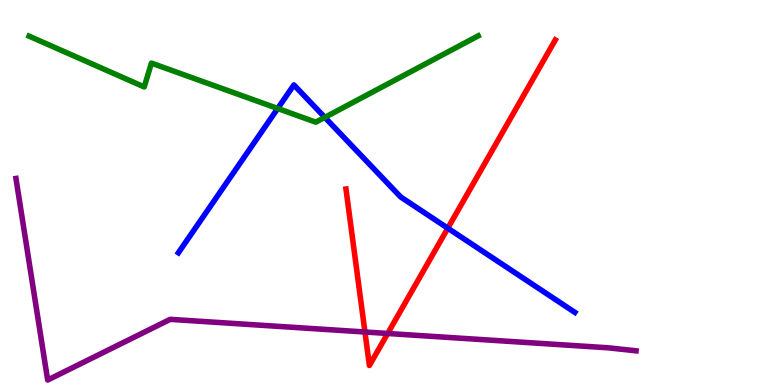[{'lines': ['blue', 'red'], 'intersections': [{'x': 5.78, 'y': 4.07}]}, {'lines': ['green', 'red'], 'intersections': []}, {'lines': ['purple', 'red'], 'intersections': [{'x': 4.71, 'y': 1.38}, {'x': 5.0, 'y': 1.34}]}, {'lines': ['blue', 'green'], 'intersections': [{'x': 3.58, 'y': 7.18}, {'x': 4.19, 'y': 6.95}]}, {'lines': ['blue', 'purple'], 'intersections': []}, {'lines': ['green', 'purple'], 'intersections': []}]